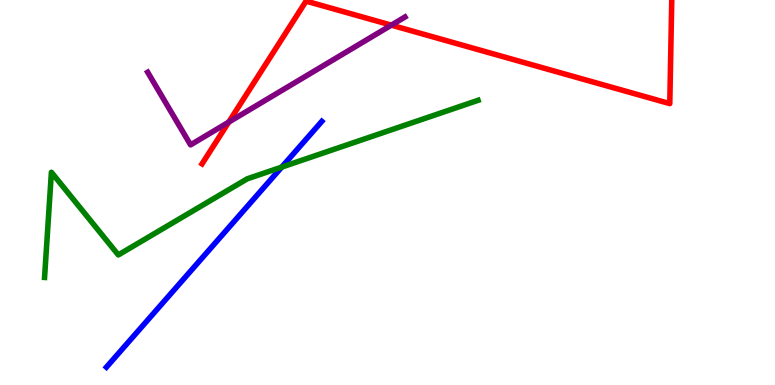[{'lines': ['blue', 'red'], 'intersections': []}, {'lines': ['green', 'red'], 'intersections': []}, {'lines': ['purple', 'red'], 'intersections': [{'x': 2.95, 'y': 6.83}, {'x': 5.05, 'y': 9.35}]}, {'lines': ['blue', 'green'], 'intersections': [{'x': 3.64, 'y': 5.66}]}, {'lines': ['blue', 'purple'], 'intersections': []}, {'lines': ['green', 'purple'], 'intersections': []}]